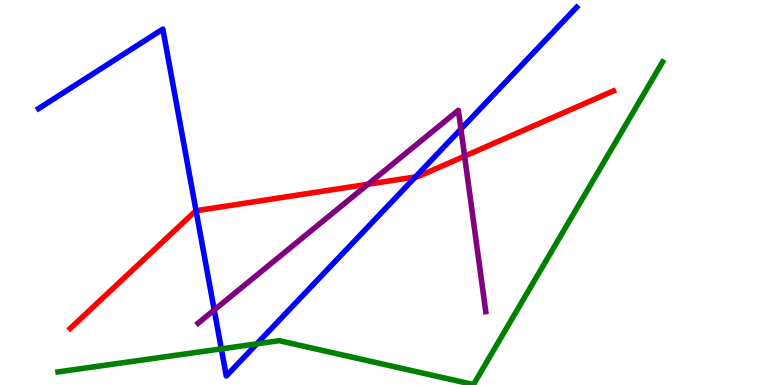[{'lines': ['blue', 'red'], 'intersections': [{'x': 2.53, 'y': 4.53}, {'x': 5.36, 'y': 5.4}]}, {'lines': ['green', 'red'], 'intersections': []}, {'lines': ['purple', 'red'], 'intersections': [{'x': 4.75, 'y': 5.21}, {'x': 5.99, 'y': 5.94}]}, {'lines': ['blue', 'green'], 'intersections': [{'x': 2.86, 'y': 0.939}, {'x': 3.31, 'y': 1.07}]}, {'lines': ['blue', 'purple'], 'intersections': [{'x': 2.76, 'y': 1.95}, {'x': 5.95, 'y': 6.65}]}, {'lines': ['green', 'purple'], 'intersections': []}]